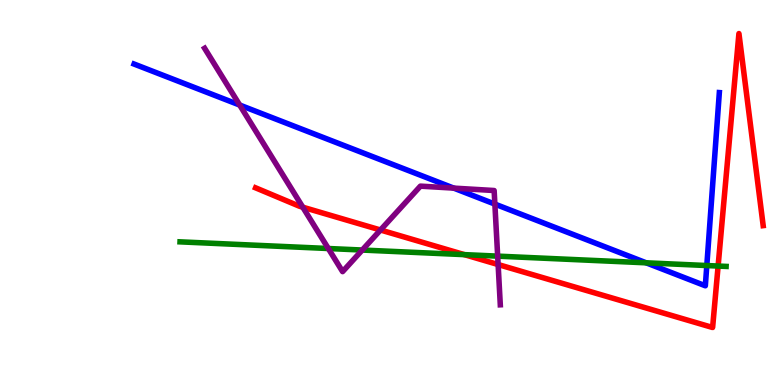[{'lines': ['blue', 'red'], 'intersections': []}, {'lines': ['green', 'red'], 'intersections': [{'x': 5.99, 'y': 3.39}, {'x': 9.27, 'y': 3.09}]}, {'lines': ['purple', 'red'], 'intersections': [{'x': 3.91, 'y': 4.62}, {'x': 4.91, 'y': 4.03}, {'x': 6.43, 'y': 3.13}]}, {'lines': ['blue', 'green'], 'intersections': [{'x': 8.34, 'y': 3.17}, {'x': 9.12, 'y': 3.1}]}, {'lines': ['blue', 'purple'], 'intersections': [{'x': 3.09, 'y': 7.27}, {'x': 5.85, 'y': 5.11}, {'x': 6.39, 'y': 4.7}]}, {'lines': ['green', 'purple'], 'intersections': [{'x': 4.24, 'y': 3.55}, {'x': 4.67, 'y': 3.51}, {'x': 6.42, 'y': 3.35}]}]